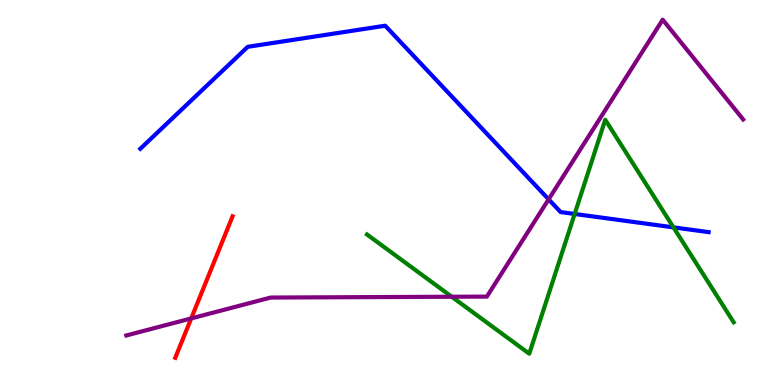[{'lines': ['blue', 'red'], 'intersections': []}, {'lines': ['green', 'red'], 'intersections': []}, {'lines': ['purple', 'red'], 'intersections': [{'x': 2.47, 'y': 1.73}]}, {'lines': ['blue', 'green'], 'intersections': [{'x': 7.41, 'y': 4.44}, {'x': 8.69, 'y': 4.09}]}, {'lines': ['blue', 'purple'], 'intersections': [{'x': 7.08, 'y': 4.82}]}, {'lines': ['green', 'purple'], 'intersections': [{'x': 5.83, 'y': 2.29}]}]